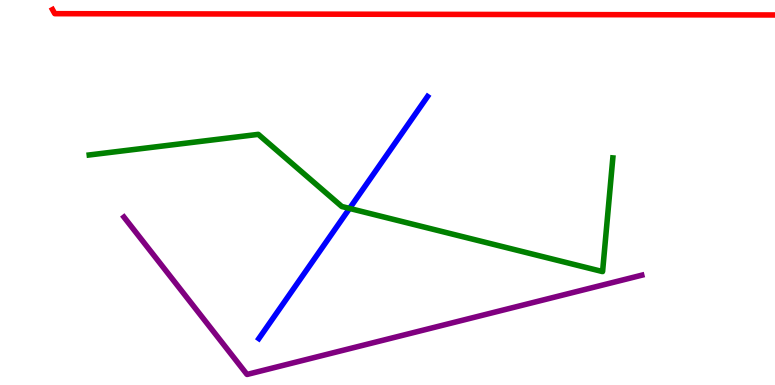[{'lines': ['blue', 'red'], 'intersections': []}, {'lines': ['green', 'red'], 'intersections': []}, {'lines': ['purple', 'red'], 'intersections': []}, {'lines': ['blue', 'green'], 'intersections': [{'x': 4.51, 'y': 4.59}]}, {'lines': ['blue', 'purple'], 'intersections': []}, {'lines': ['green', 'purple'], 'intersections': []}]